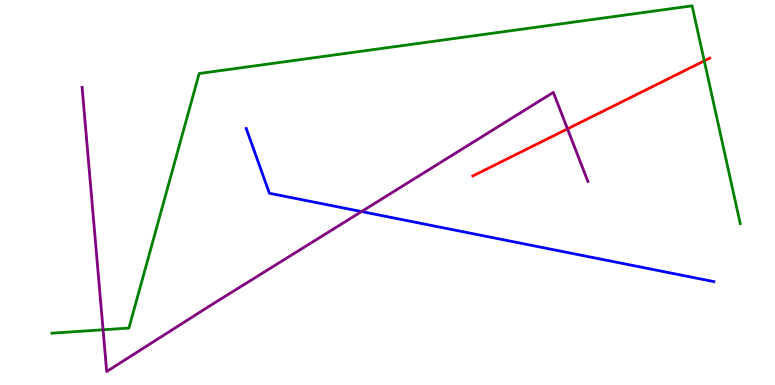[{'lines': ['blue', 'red'], 'intersections': []}, {'lines': ['green', 'red'], 'intersections': [{'x': 9.09, 'y': 8.42}]}, {'lines': ['purple', 'red'], 'intersections': [{'x': 7.32, 'y': 6.65}]}, {'lines': ['blue', 'green'], 'intersections': []}, {'lines': ['blue', 'purple'], 'intersections': [{'x': 4.67, 'y': 4.5}]}, {'lines': ['green', 'purple'], 'intersections': [{'x': 1.33, 'y': 1.43}]}]